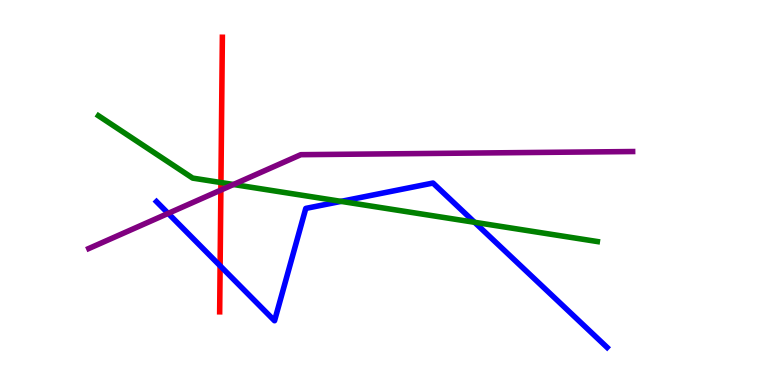[{'lines': ['blue', 'red'], 'intersections': [{'x': 2.84, 'y': 3.1}]}, {'lines': ['green', 'red'], 'intersections': [{'x': 2.85, 'y': 5.26}]}, {'lines': ['purple', 'red'], 'intersections': [{'x': 2.85, 'y': 5.06}]}, {'lines': ['blue', 'green'], 'intersections': [{'x': 4.4, 'y': 4.77}, {'x': 6.12, 'y': 4.23}]}, {'lines': ['blue', 'purple'], 'intersections': [{'x': 2.17, 'y': 4.46}]}, {'lines': ['green', 'purple'], 'intersections': [{'x': 3.01, 'y': 5.21}]}]